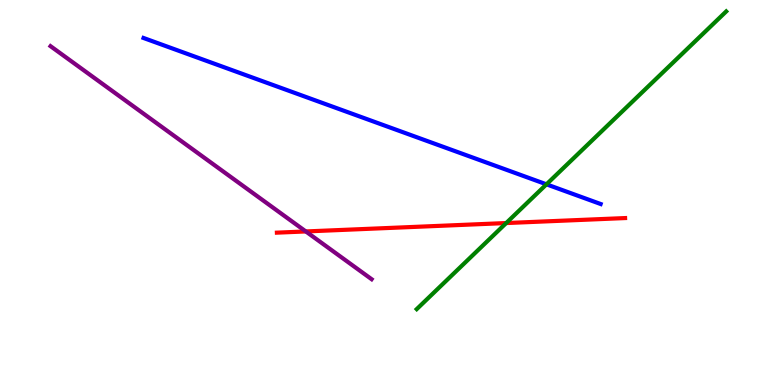[{'lines': ['blue', 'red'], 'intersections': []}, {'lines': ['green', 'red'], 'intersections': [{'x': 6.53, 'y': 4.21}]}, {'lines': ['purple', 'red'], 'intersections': [{'x': 3.95, 'y': 3.99}]}, {'lines': ['blue', 'green'], 'intersections': [{'x': 7.05, 'y': 5.21}]}, {'lines': ['blue', 'purple'], 'intersections': []}, {'lines': ['green', 'purple'], 'intersections': []}]